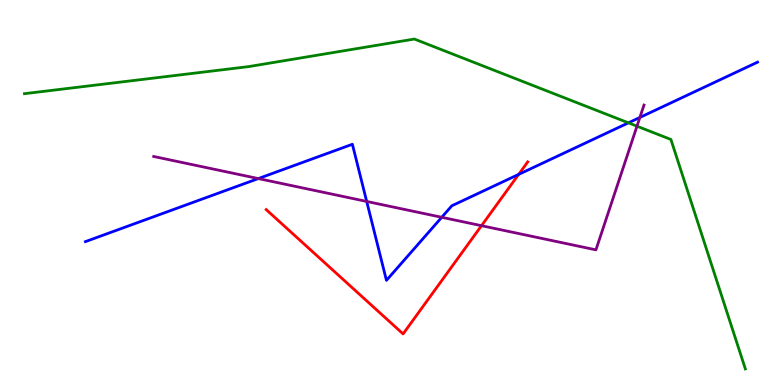[{'lines': ['blue', 'red'], 'intersections': [{'x': 6.69, 'y': 5.47}]}, {'lines': ['green', 'red'], 'intersections': []}, {'lines': ['purple', 'red'], 'intersections': [{'x': 6.21, 'y': 4.14}]}, {'lines': ['blue', 'green'], 'intersections': [{'x': 8.11, 'y': 6.81}]}, {'lines': ['blue', 'purple'], 'intersections': [{'x': 3.33, 'y': 5.36}, {'x': 4.73, 'y': 4.77}, {'x': 5.7, 'y': 4.36}, {'x': 8.26, 'y': 6.95}]}, {'lines': ['green', 'purple'], 'intersections': [{'x': 8.22, 'y': 6.72}]}]